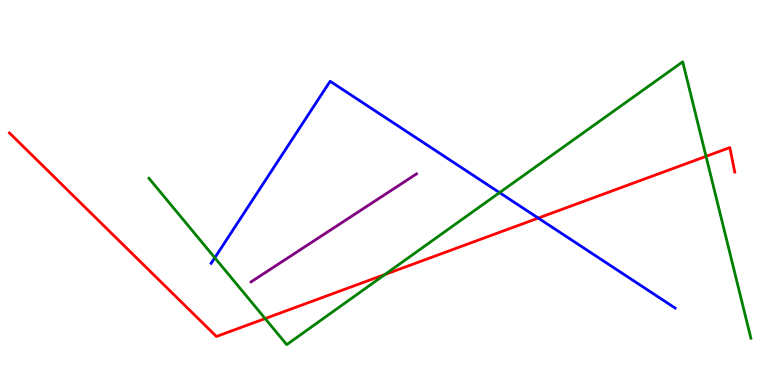[{'lines': ['blue', 'red'], 'intersections': [{'x': 6.95, 'y': 4.34}]}, {'lines': ['green', 'red'], 'intersections': [{'x': 3.42, 'y': 1.73}, {'x': 4.97, 'y': 2.87}, {'x': 9.11, 'y': 5.94}]}, {'lines': ['purple', 'red'], 'intersections': []}, {'lines': ['blue', 'green'], 'intersections': [{'x': 2.77, 'y': 3.3}, {'x': 6.45, 'y': 5.0}]}, {'lines': ['blue', 'purple'], 'intersections': []}, {'lines': ['green', 'purple'], 'intersections': []}]